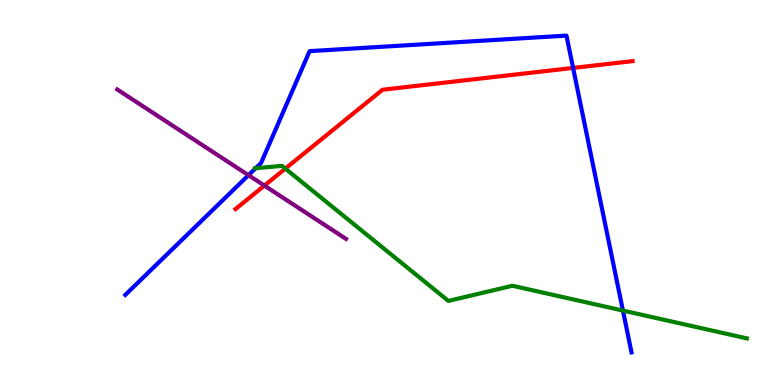[{'lines': ['blue', 'red'], 'intersections': [{'x': 7.39, 'y': 8.24}]}, {'lines': ['green', 'red'], 'intersections': [{'x': 3.68, 'y': 5.62}]}, {'lines': ['purple', 'red'], 'intersections': [{'x': 3.41, 'y': 5.18}]}, {'lines': ['blue', 'green'], 'intersections': [{'x': 3.3, 'y': 5.63}, {'x': 8.04, 'y': 1.93}]}, {'lines': ['blue', 'purple'], 'intersections': [{'x': 3.21, 'y': 5.45}]}, {'lines': ['green', 'purple'], 'intersections': []}]